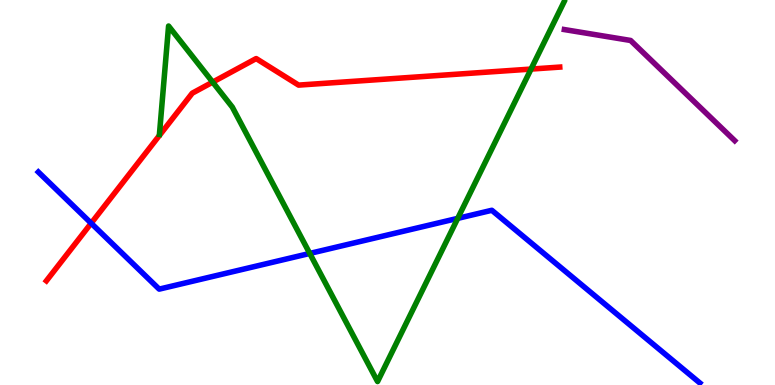[{'lines': ['blue', 'red'], 'intersections': [{'x': 1.18, 'y': 4.2}]}, {'lines': ['green', 'red'], 'intersections': [{'x': 2.74, 'y': 7.87}, {'x': 6.85, 'y': 8.21}]}, {'lines': ['purple', 'red'], 'intersections': []}, {'lines': ['blue', 'green'], 'intersections': [{'x': 4.0, 'y': 3.42}, {'x': 5.91, 'y': 4.33}]}, {'lines': ['blue', 'purple'], 'intersections': []}, {'lines': ['green', 'purple'], 'intersections': []}]